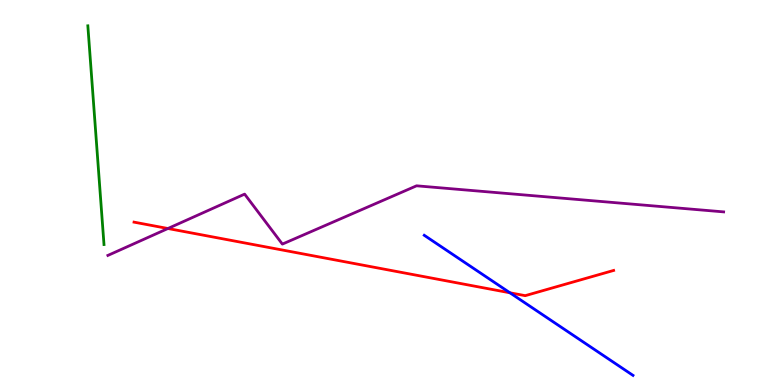[{'lines': ['blue', 'red'], 'intersections': [{'x': 6.58, 'y': 2.4}]}, {'lines': ['green', 'red'], 'intersections': []}, {'lines': ['purple', 'red'], 'intersections': [{'x': 2.17, 'y': 4.06}]}, {'lines': ['blue', 'green'], 'intersections': []}, {'lines': ['blue', 'purple'], 'intersections': []}, {'lines': ['green', 'purple'], 'intersections': []}]